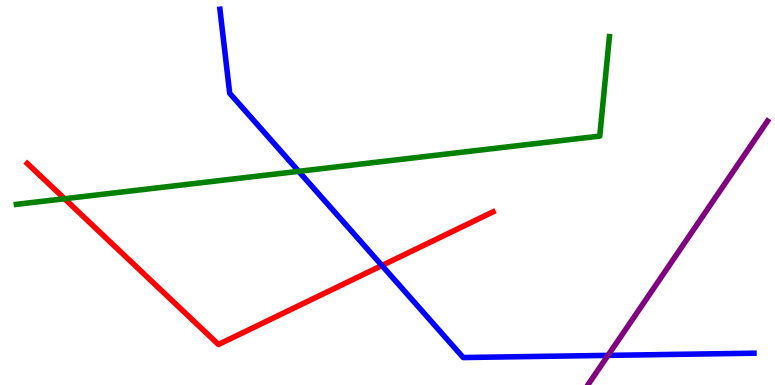[{'lines': ['blue', 'red'], 'intersections': [{'x': 4.93, 'y': 3.1}]}, {'lines': ['green', 'red'], 'intersections': [{'x': 0.833, 'y': 4.84}]}, {'lines': ['purple', 'red'], 'intersections': []}, {'lines': ['blue', 'green'], 'intersections': [{'x': 3.85, 'y': 5.55}]}, {'lines': ['blue', 'purple'], 'intersections': [{'x': 7.85, 'y': 0.769}]}, {'lines': ['green', 'purple'], 'intersections': []}]